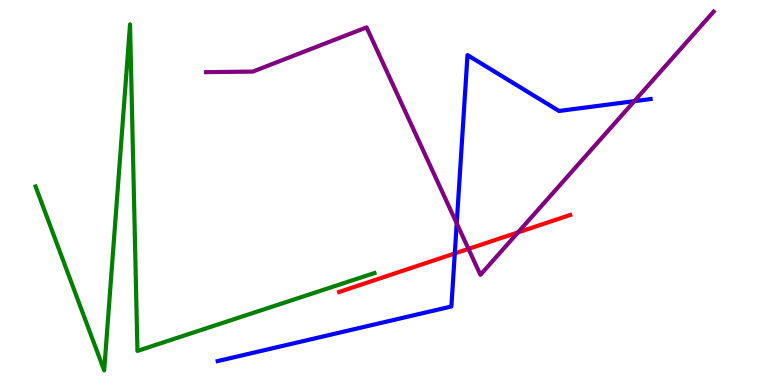[{'lines': ['blue', 'red'], 'intersections': [{'x': 5.87, 'y': 3.42}]}, {'lines': ['green', 'red'], 'intersections': []}, {'lines': ['purple', 'red'], 'intersections': [{'x': 6.04, 'y': 3.54}, {'x': 6.68, 'y': 3.96}]}, {'lines': ['blue', 'green'], 'intersections': []}, {'lines': ['blue', 'purple'], 'intersections': [{'x': 5.89, 'y': 4.2}, {'x': 8.18, 'y': 7.37}]}, {'lines': ['green', 'purple'], 'intersections': []}]